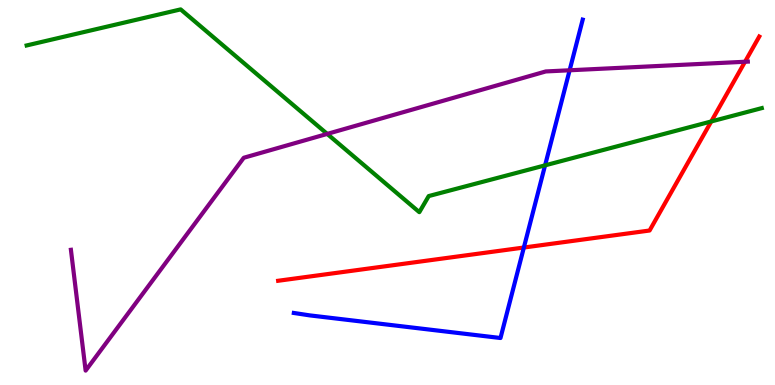[{'lines': ['blue', 'red'], 'intersections': [{'x': 6.76, 'y': 3.57}]}, {'lines': ['green', 'red'], 'intersections': [{'x': 9.18, 'y': 6.85}]}, {'lines': ['purple', 'red'], 'intersections': [{'x': 9.61, 'y': 8.4}]}, {'lines': ['blue', 'green'], 'intersections': [{'x': 7.03, 'y': 5.71}]}, {'lines': ['blue', 'purple'], 'intersections': [{'x': 7.35, 'y': 8.17}]}, {'lines': ['green', 'purple'], 'intersections': [{'x': 4.22, 'y': 6.52}]}]